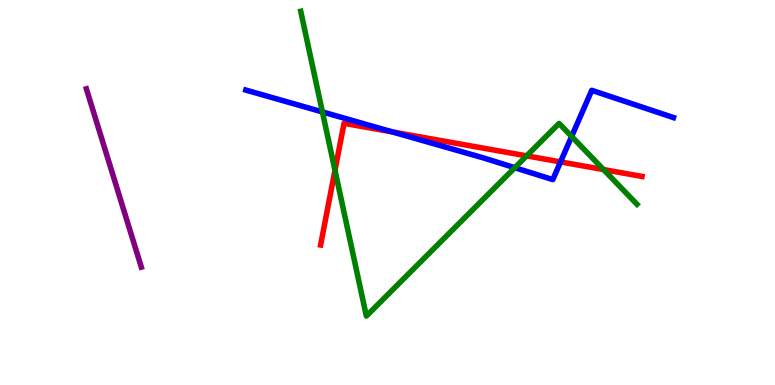[{'lines': ['blue', 'red'], 'intersections': [{'x': 5.07, 'y': 6.57}, {'x': 7.23, 'y': 5.79}]}, {'lines': ['green', 'red'], 'intersections': [{'x': 4.32, 'y': 5.58}, {'x': 6.8, 'y': 5.95}, {'x': 7.79, 'y': 5.6}]}, {'lines': ['purple', 'red'], 'intersections': []}, {'lines': ['blue', 'green'], 'intersections': [{'x': 4.16, 'y': 7.09}, {'x': 6.64, 'y': 5.64}, {'x': 7.38, 'y': 6.46}]}, {'lines': ['blue', 'purple'], 'intersections': []}, {'lines': ['green', 'purple'], 'intersections': []}]